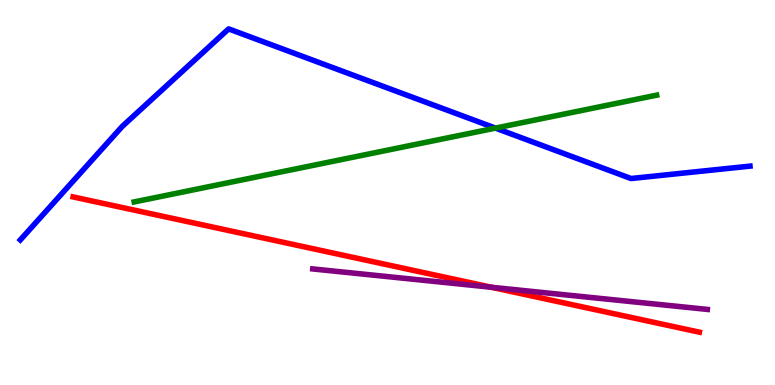[{'lines': ['blue', 'red'], 'intersections': []}, {'lines': ['green', 'red'], 'intersections': []}, {'lines': ['purple', 'red'], 'intersections': [{'x': 6.34, 'y': 2.54}]}, {'lines': ['blue', 'green'], 'intersections': [{'x': 6.39, 'y': 6.67}]}, {'lines': ['blue', 'purple'], 'intersections': []}, {'lines': ['green', 'purple'], 'intersections': []}]